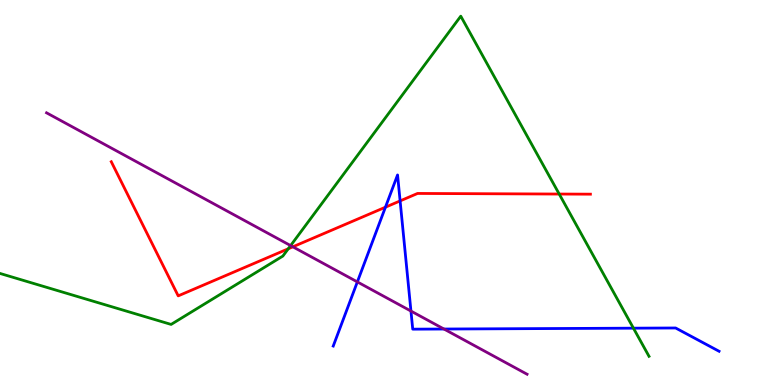[{'lines': ['blue', 'red'], 'intersections': [{'x': 4.97, 'y': 4.62}, {'x': 5.16, 'y': 4.78}]}, {'lines': ['green', 'red'], 'intersections': [{'x': 3.72, 'y': 3.54}, {'x': 7.22, 'y': 4.96}]}, {'lines': ['purple', 'red'], 'intersections': [{'x': 3.78, 'y': 3.59}]}, {'lines': ['blue', 'green'], 'intersections': [{'x': 8.17, 'y': 1.48}]}, {'lines': ['blue', 'purple'], 'intersections': [{'x': 4.61, 'y': 2.68}, {'x': 5.3, 'y': 1.92}, {'x': 5.73, 'y': 1.45}]}, {'lines': ['green', 'purple'], 'intersections': [{'x': 3.75, 'y': 3.62}]}]